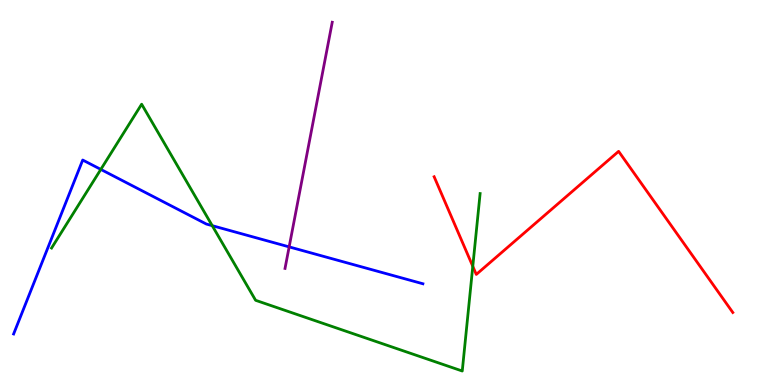[{'lines': ['blue', 'red'], 'intersections': []}, {'lines': ['green', 'red'], 'intersections': [{'x': 6.1, 'y': 3.08}]}, {'lines': ['purple', 'red'], 'intersections': []}, {'lines': ['blue', 'green'], 'intersections': [{'x': 1.3, 'y': 5.6}, {'x': 2.74, 'y': 4.14}]}, {'lines': ['blue', 'purple'], 'intersections': [{'x': 3.73, 'y': 3.59}]}, {'lines': ['green', 'purple'], 'intersections': []}]